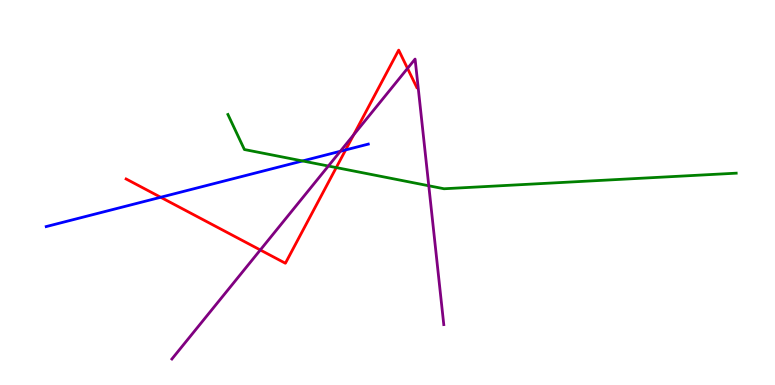[{'lines': ['blue', 'red'], 'intersections': [{'x': 2.07, 'y': 4.88}, {'x': 4.46, 'y': 6.11}]}, {'lines': ['green', 'red'], 'intersections': [{'x': 4.34, 'y': 5.65}]}, {'lines': ['purple', 'red'], 'intersections': [{'x': 3.36, 'y': 3.51}, {'x': 4.56, 'y': 6.5}, {'x': 5.26, 'y': 8.22}]}, {'lines': ['blue', 'green'], 'intersections': [{'x': 3.9, 'y': 5.82}]}, {'lines': ['blue', 'purple'], 'intersections': [{'x': 4.39, 'y': 6.07}]}, {'lines': ['green', 'purple'], 'intersections': [{'x': 4.24, 'y': 5.69}, {'x': 5.53, 'y': 5.17}]}]